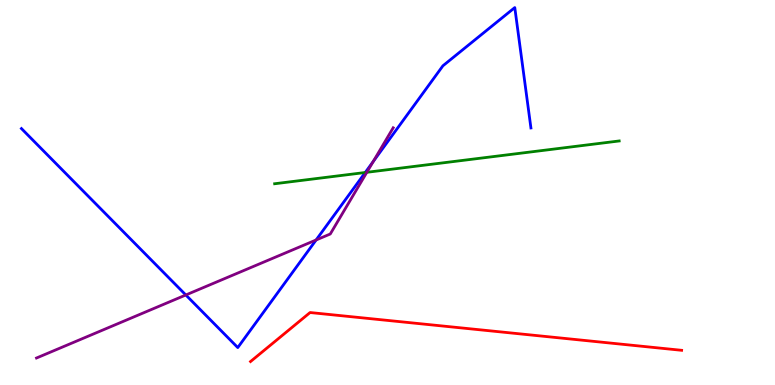[{'lines': ['blue', 'red'], 'intersections': []}, {'lines': ['green', 'red'], 'intersections': []}, {'lines': ['purple', 'red'], 'intersections': []}, {'lines': ['blue', 'green'], 'intersections': [{'x': 4.71, 'y': 5.52}]}, {'lines': ['blue', 'purple'], 'intersections': [{'x': 2.4, 'y': 2.34}, {'x': 4.08, 'y': 3.77}, {'x': 4.82, 'y': 5.8}]}, {'lines': ['green', 'purple'], 'intersections': [{'x': 4.73, 'y': 5.52}]}]